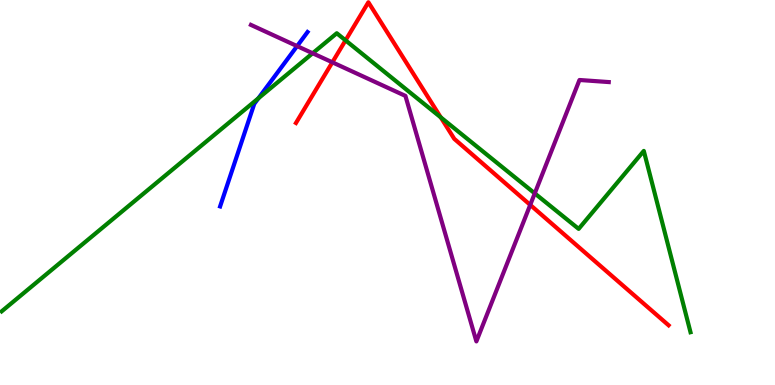[{'lines': ['blue', 'red'], 'intersections': []}, {'lines': ['green', 'red'], 'intersections': [{'x': 4.46, 'y': 8.95}, {'x': 5.69, 'y': 6.95}]}, {'lines': ['purple', 'red'], 'intersections': [{'x': 4.29, 'y': 8.38}, {'x': 6.84, 'y': 4.68}]}, {'lines': ['blue', 'green'], 'intersections': [{'x': 3.33, 'y': 7.45}]}, {'lines': ['blue', 'purple'], 'intersections': [{'x': 3.83, 'y': 8.8}]}, {'lines': ['green', 'purple'], 'intersections': [{'x': 4.03, 'y': 8.62}, {'x': 6.9, 'y': 4.98}]}]